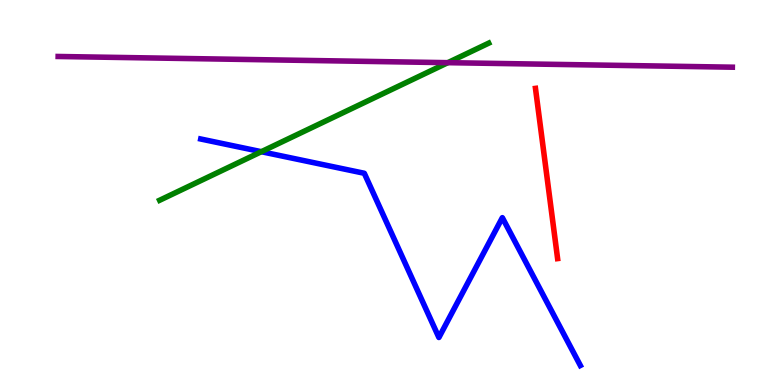[{'lines': ['blue', 'red'], 'intersections': []}, {'lines': ['green', 'red'], 'intersections': []}, {'lines': ['purple', 'red'], 'intersections': []}, {'lines': ['blue', 'green'], 'intersections': [{'x': 3.37, 'y': 6.06}]}, {'lines': ['blue', 'purple'], 'intersections': []}, {'lines': ['green', 'purple'], 'intersections': [{'x': 5.78, 'y': 8.37}]}]